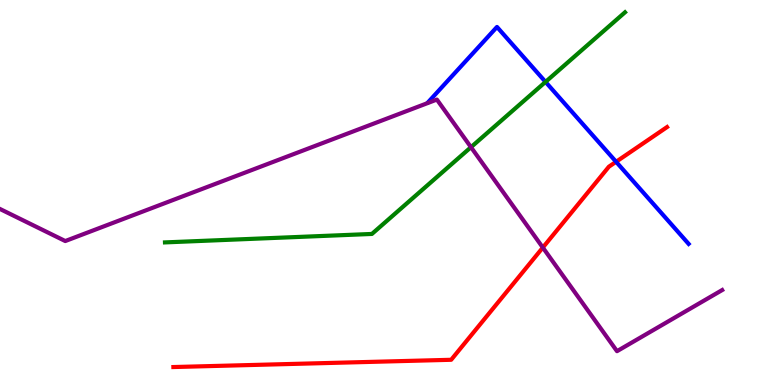[{'lines': ['blue', 'red'], 'intersections': [{'x': 7.95, 'y': 5.8}]}, {'lines': ['green', 'red'], 'intersections': []}, {'lines': ['purple', 'red'], 'intersections': [{'x': 7.0, 'y': 3.57}]}, {'lines': ['blue', 'green'], 'intersections': [{'x': 7.04, 'y': 7.87}]}, {'lines': ['blue', 'purple'], 'intersections': []}, {'lines': ['green', 'purple'], 'intersections': [{'x': 6.08, 'y': 6.18}]}]